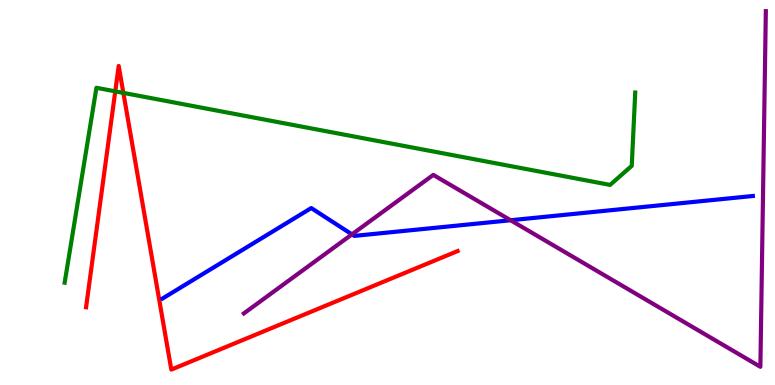[{'lines': ['blue', 'red'], 'intersections': []}, {'lines': ['green', 'red'], 'intersections': [{'x': 1.49, 'y': 7.63}, {'x': 1.59, 'y': 7.59}]}, {'lines': ['purple', 'red'], 'intersections': []}, {'lines': ['blue', 'green'], 'intersections': []}, {'lines': ['blue', 'purple'], 'intersections': [{'x': 4.54, 'y': 3.91}, {'x': 6.59, 'y': 4.28}]}, {'lines': ['green', 'purple'], 'intersections': []}]